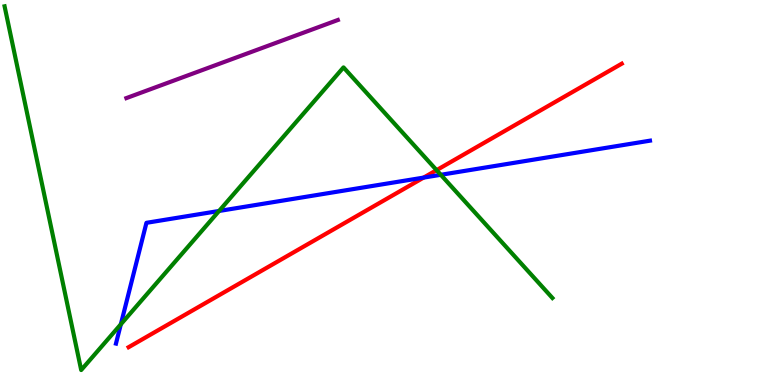[{'lines': ['blue', 'red'], 'intersections': [{'x': 5.47, 'y': 5.39}]}, {'lines': ['green', 'red'], 'intersections': [{'x': 5.63, 'y': 5.58}]}, {'lines': ['purple', 'red'], 'intersections': []}, {'lines': ['blue', 'green'], 'intersections': [{'x': 1.56, 'y': 1.58}, {'x': 2.83, 'y': 4.52}, {'x': 5.69, 'y': 5.46}]}, {'lines': ['blue', 'purple'], 'intersections': []}, {'lines': ['green', 'purple'], 'intersections': []}]